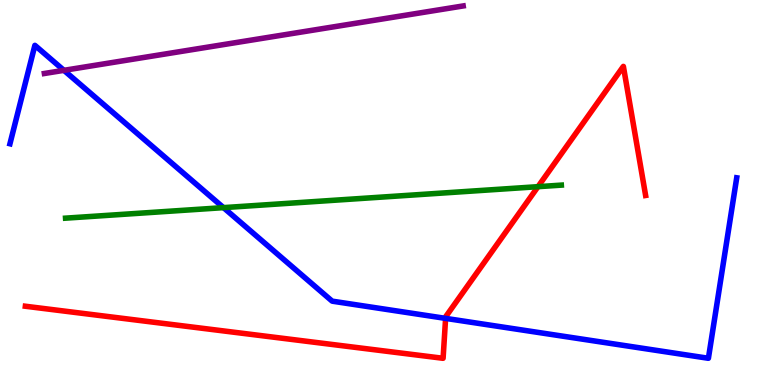[{'lines': ['blue', 'red'], 'intersections': [{'x': 5.75, 'y': 1.73}]}, {'lines': ['green', 'red'], 'intersections': [{'x': 6.94, 'y': 5.15}]}, {'lines': ['purple', 'red'], 'intersections': []}, {'lines': ['blue', 'green'], 'intersections': [{'x': 2.88, 'y': 4.61}]}, {'lines': ['blue', 'purple'], 'intersections': [{'x': 0.825, 'y': 8.17}]}, {'lines': ['green', 'purple'], 'intersections': []}]